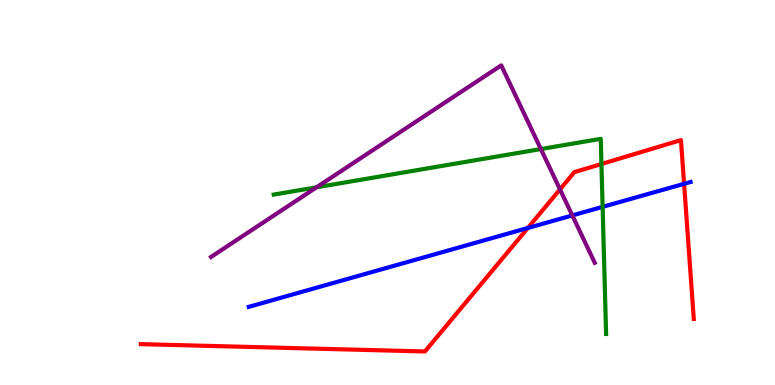[{'lines': ['blue', 'red'], 'intersections': [{'x': 6.81, 'y': 4.08}, {'x': 8.83, 'y': 5.23}]}, {'lines': ['green', 'red'], 'intersections': [{'x': 7.76, 'y': 5.74}]}, {'lines': ['purple', 'red'], 'intersections': [{'x': 7.23, 'y': 5.08}]}, {'lines': ['blue', 'green'], 'intersections': [{'x': 7.78, 'y': 4.63}]}, {'lines': ['blue', 'purple'], 'intersections': [{'x': 7.38, 'y': 4.4}]}, {'lines': ['green', 'purple'], 'intersections': [{'x': 4.08, 'y': 5.13}, {'x': 6.98, 'y': 6.13}]}]